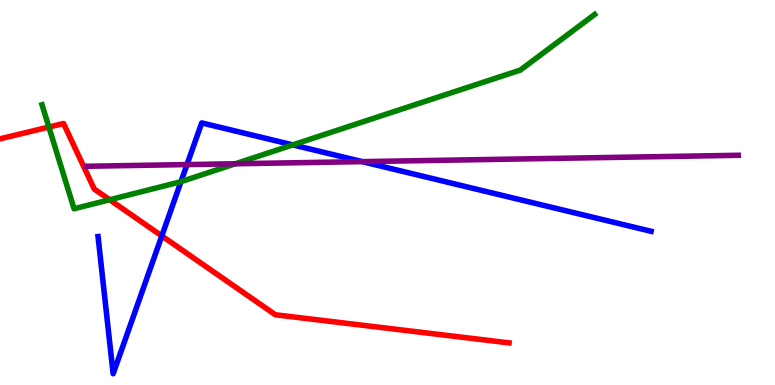[{'lines': ['blue', 'red'], 'intersections': [{'x': 2.09, 'y': 3.87}]}, {'lines': ['green', 'red'], 'intersections': [{'x': 0.631, 'y': 6.7}, {'x': 1.42, 'y': 4.81}]}, {'lines': ['purple', 'red'], 'intersections': []}, {'lines': ['blue', 'green'], 'intersections': [{'x': 2.34, 'y': 5.28}, {'x': 3.78, 'y': 6.24}]}, {'lines': ['blue', 'purple'], 'intersections': [{'x': 2.41, 'y': 5.73}, {'x': 4.67, 'y': 5.8}]}, {'lines': ['green', 'purple'], 'intersections': [{'x': 3.04, 'y': 5.75}]}]